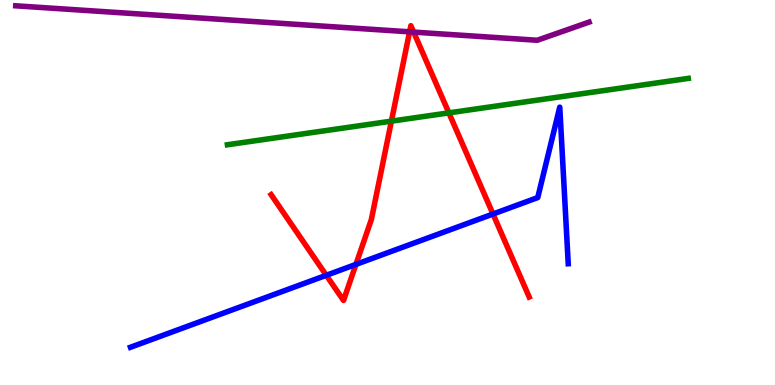[{'lines': ['blue', 'red'], 'intersections': [{'x': 4.21, 'y': 2.85}, {'x': 4.59, 'y': 3.13}, {'x': 6.36, 'y': 4.44}]}, {'lines': ['green', 'red'], 'intersections': [{'x': 5.05, 'y': 6.85}, {'x': 5.79, 'y': 7.07}]}, {'lines': ['purple', 'red'], 'intersections': [{'x': 5.29, 'y': 9.17}, {'x': 5.34, 'y': 9.17}]}, {'lines': ['blue', 'green'], 'intersections': []}, {'lines': ['blue', 'purple'], 'intersections': []}, {'lines': ['green', 'purple'], 'intersections': []}]